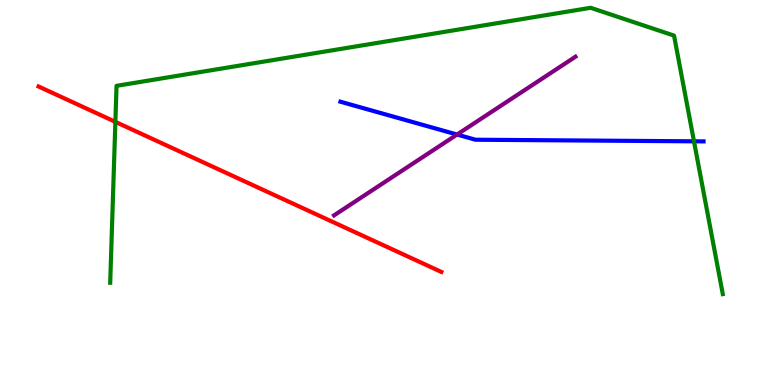[{'lines': ['blue', 'red'], 'intersections': []}, {'lines': ['green', 'red'], 'intersections': [{'x': 1.49, 'y': 6.83}]}, {'lines': ['purple', 'red'], 'intersections': []}, {'lines': ['blue', 'green'], 'intersections': [{'x': 8.95, 'y': 6.33}]}, {'lines': ['blue', 'purple'], 'intersections': [{'x': 5.9, 'y': 6.51}]}, {'lines': ['green', 'purple'], 'intersections': []}]